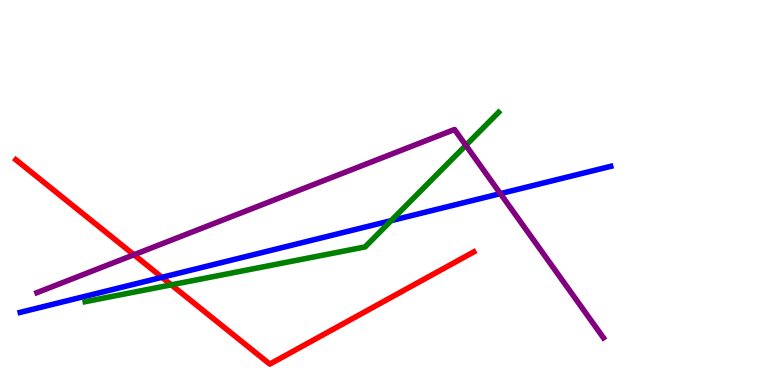[{'lines': ['blue', 'red'], 'intersections': [{'x': 2.09, 'y': 2.8}]}, {'lines': ['green', 'red'], 'intersections': [{'x': 2.21, 'y': 2.6}]}, {'lines': ['purple', 'red'], 'intersections': [{'x': 1.73, 'y': 3.38}]}, {'lines': ['blue', 'green'], 'intersections': [{'x': 5.05, 'y': 4.27}]}, {'lines': ['blue', 'purple'], 'intersections': [{'x': 6.46, 'y': 4.97}]}, {'lines': ['green', 'purple'], 'intersections': [{'x': 6.01, 'y': 6.22}]}]